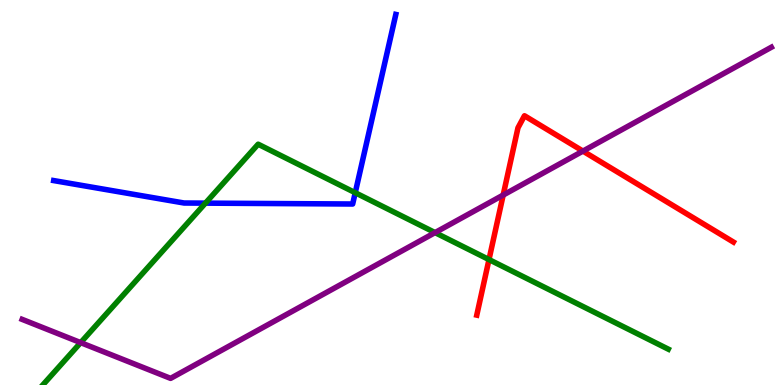[{'lines': ['blue', 'red'], 'intersections': []}, {'lines': ['green', 'red'], 'intersections': [{'x': 6.31, 'y': 3.26}]}, {'lines': ['purple', 'red'], 'intersections': [{'x': 6.49, 'y': 4.93}, {'x': 7.52, 'y': 6.08}]}, {'lines': ['blue', 'green'], 'intersections': [{'x': 2.65, 'y': 4.72}, {'x': 4.58, 'y': 4.99}]}, {'lines': ['blue', 'purple'], 'intersections': []}, {'lines': ['green', 'purple'], 'intersections': [{'x': 1.04, 'y': 1.1}, {'x': 5.61, 'y': 3.96}]}]